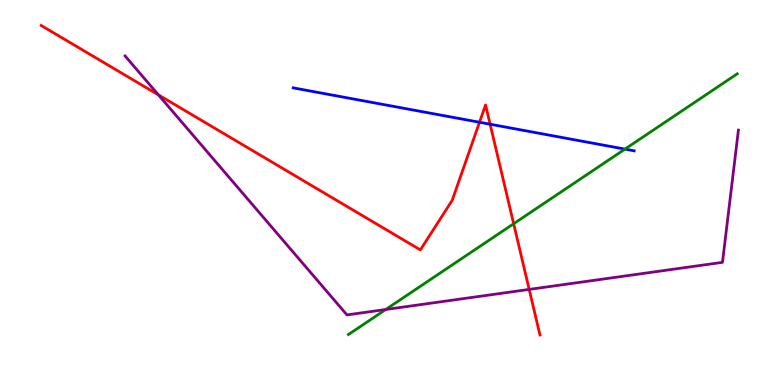[{'lines': ['blue', 'red'], 'intersections': [{'x': 6.19, 'y': 6.82}, {'x': 6.32, 'y': 6.77}]}, {'lines': ['green', 'red'], 'intersections': [{'x': 6.63, 'y': 4.19}]}, {'lines': ['purple', 'red'], 'intersections': [{'x': 2.04, 'y': 7.54}, {'x': 6.83, 'y': 2.48}]}, {'lines': ['blue', 'green'], 'intersections': [{'x': 8.06, 'y': 6.13}]}, {'lines': ['blue', 'purple'], 'intersections': []}, {'lines': ['green', 'purple'], 'intersections': [{'x': 4.98, 'y': 1.96}]}]